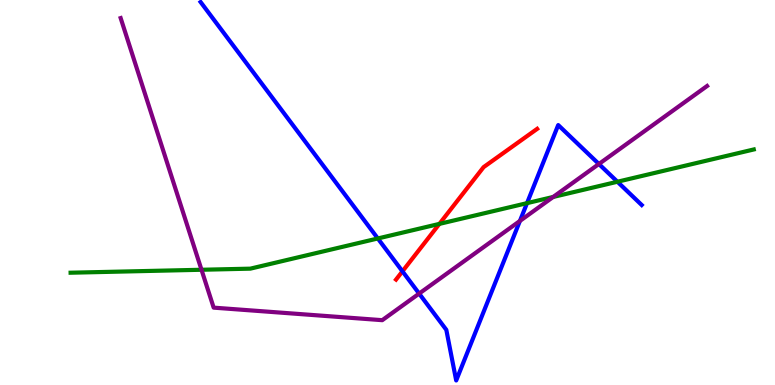[{'lines': ['blue', 'red'], 'intersections': [{'x': 5.19, 'y': 2.95}]}, {'lines': ['green', 'red'], 'intersections': [{'x': 5.67, 'y': 4.18}]}, {'lines': ['purple', 'red'], 'intersections': []}, {'lines': ['blue', 'green'], 'intersections': [{'x': 4.88, 'y': 3.81}, {'x': 6.8, 'y': 4.72}, {'x': 7.97, 'y': 5.28}]}, {'lines': ['blue', 'purple'], 'intersections': [{'x': 5.41, 'y': 2.37}, {'x': 6.71, 'y': 4.26}, {'x': 7.73, 'y': 5.74}]}, {'lines': ['green', 'purple'], 'intersections': [{'x': 2.6, 'y': 2.99}, {'x': 7.14, 'y': 4.88}]}]